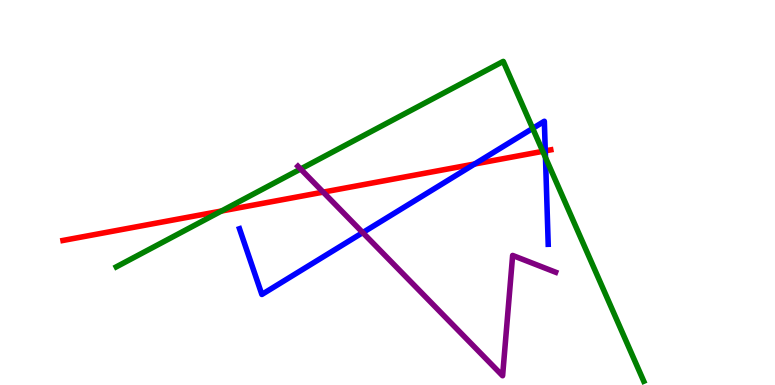[{'lines': ['blue', 'red'], 'intersections': [{'x': 6.12, 'y': 5.74}, {'x': 7.04, 'y': 6.08}]}, {'lines': ['green', 'red'], 'intersections': [{'x': 2.86, 'y': 4.52}, {'x': 7.0, 'y': 6.07}]}, {'lines': ['purple', 'red'], 'intersections': [{'x': 4.17, 'y': 5.01}]}, {'lines': ['blue', 'green'], 'intersections': [{'x': 6.87, 'y': 6.66}, {'x': 7.04, 'y': 5.91}]}, {'lines': ['blue', 'purple'], 'intersections': [{'x': 4.68, 'y': 3.96}]}, {'lines': ['green', 'purple'], 'intersections': [{'x': 3.88, 'y': 5.61}]}]